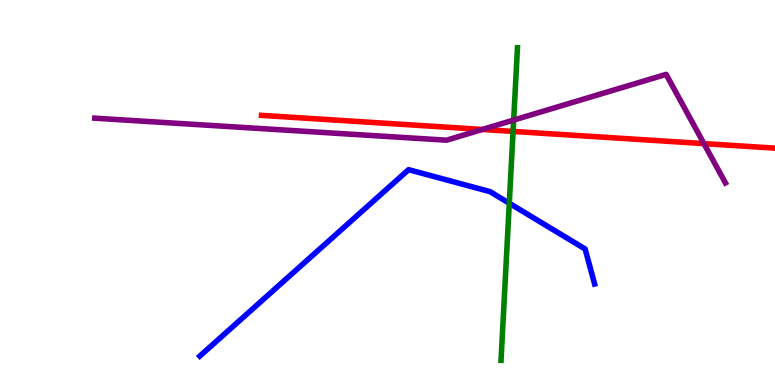[{'lines': ['blue', 'red'], 'intersections': []}, {'lines': ['green', 'red'], 'intersections': [{'x': 6.62, 'y': 6.59}]}, {'lines': ['purple', 'red'], 'intersections': [{'x': 6.22, 'y': 6.64}, {'x': 9.08, 'y': 6.27}]}, {'lines': ['blue', 'green'], 'intersections': [{'x': 6.57, 'y': 4.72}]}, {'lines': ['blue', 'purple'], 'intersections': []}, {'lines': ['green', 'purple'], 'intersections': [{'x': 6.63, 'y': 6.88}]}]